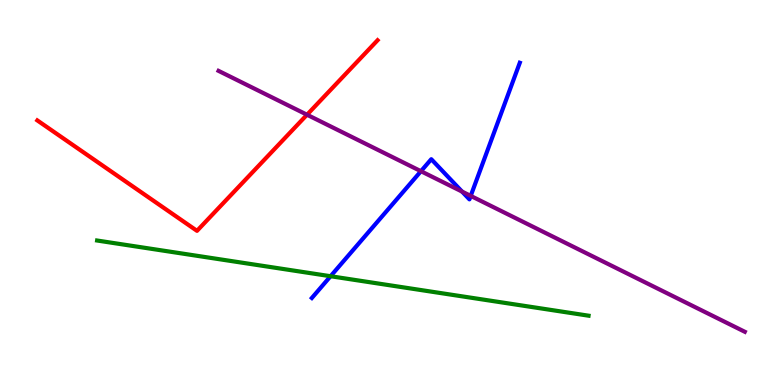[{'lines': ['blue', 'red'], 'intersections': []}, {'lines': ['green', 'red'], 'intersections': []}, {'lines': ['purple', 'red'], 'intersections': [{'x': 3.96, 'y': 7.02}]}, {'lines': ['blue', 'green'], 'intersections': [{'x': 4.27, 'y': 2.83}]}, {'lines': ['blue', 'purple'], 'intersections': [{'x': 5.43, 'y': 5.55}, {'x': 5.96, 'y': 5.02}, {'x': 6.07, 'y': 4.91}]}, {'lines': ['green', 'purple'], 'intersections': []}]